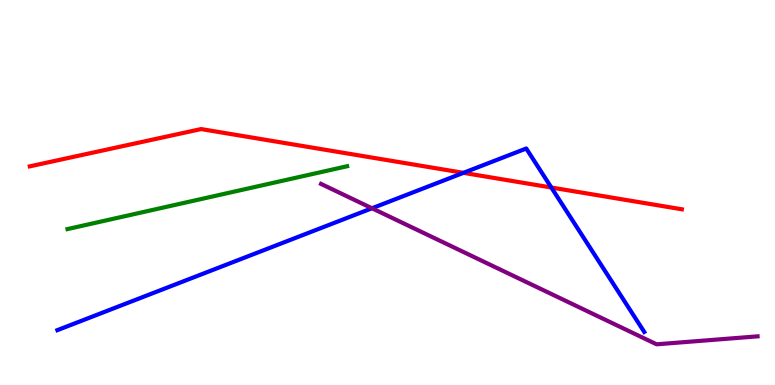[{'lines': ['blue', 'red'], 'intersections': [{'x': 5.98, 'y': 5.51}, {'x': 7.11, 'y': 5.13}]}, {'lines': ['green', 'red'], 'intersections': []}, {'lines': ['purple', 'red'], 'intersections': []}, {'lines': ['blue', 'green'], 'intersections': []}, {'lines': ['blue', 'purple'], 'intersections': [{'x': 4.8, 'y': 4.59}]}, {'lines': ['green', 'purple'], 'intersections': []}]